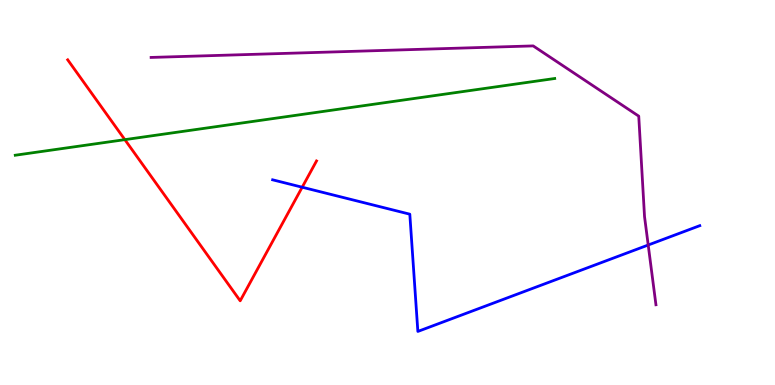[{'lines': ['blue', 'red'], 'intersections': [{'x': 3.9, 'y': 5.14}]}, {'lines': ['green', 'red'], 'intersections': [{'x': 1.61, 'y': 6.37}]}, {'lines': ['purple', 'red'], 'intersections': []}, {'lines': ['blue', 'green'], 'intersections': []}, {'lines': ['blue', 'purple'], 'intersections': [{'x': 8.36, 'y': 3.64}]}, {'lines': ['green', 'purple'], 'intersections': []}]